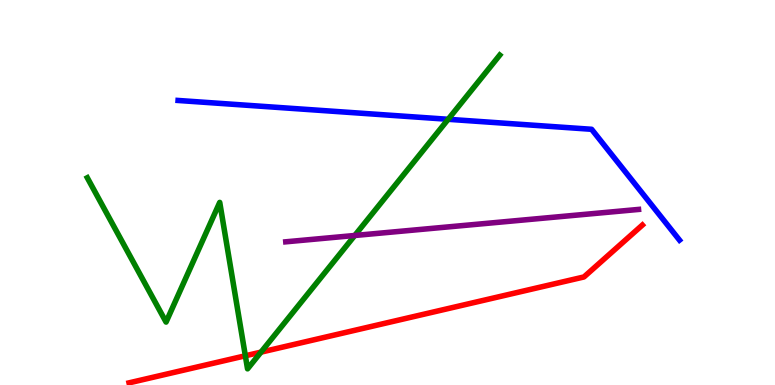[{'lines': ['blue', 'red'], 'intersections': []}, {'lines': ['green', 'red'], 'intersections': [{'x': 3.17, 'y': 0.759}, {'x': 3.37, 'y': 0.853}]}, {'lines': ['purple', 'red'], 'intersections': []}, {'lines': ['blue', 'green'], 'intersections': [{'x': 5.78, 'y': 6.9}]}, {'lines': ['blue', 'purple'], 'intersections': []}, {'lines': ['green', 'purple'], 'intersections': [{'x': 4.58, 'y': 3.88}]}]